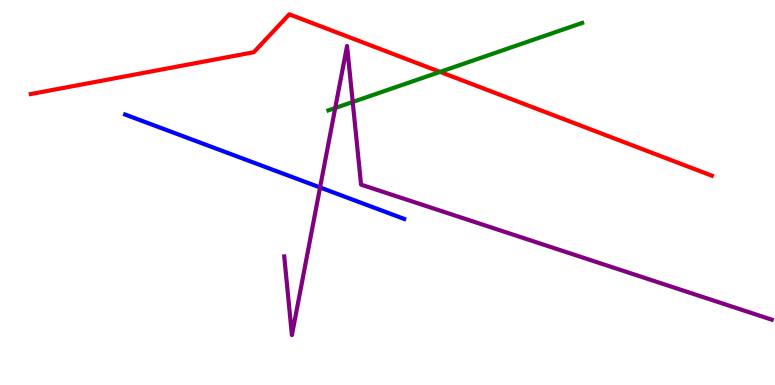[{'lines': ['blue', 'red'], 'intersections': []}, {'lines': ['green', 'red'], 'intersections': [{'x': 5.68, 'y': 8.13}]}, {'lines': ['purple', 'red'], 'intersections': []}, {'lines': ['blue', 'green'], 'intersections': []}, {'lines': ['blue', 'purple'], 'intersections': [{'x': 4.13, 'y': 5.13}]}, {'lines': ['green', 'purple'], 'intersections': [{'x': 4.33, 'y': 7.19}, {'x': 4.55, 'y': 7.35}]}]